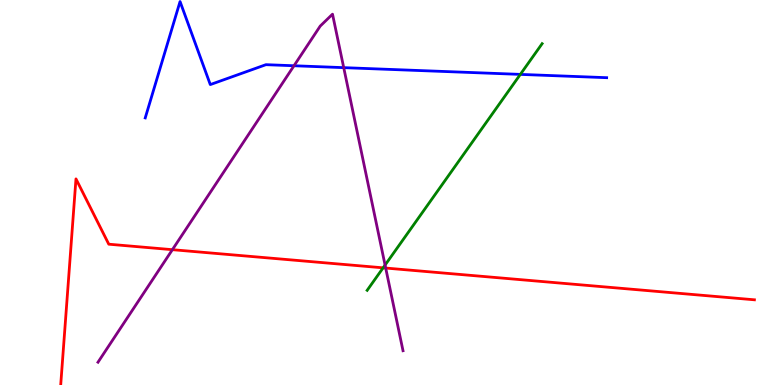[{'lines': ['blue', 'red'], 'intersections': []}, {'lines': ['green', 'red'], 'intersections': [{'x': 4.94, 'y': 3.04}]}, {'lines': ['purple', 'red'], 'intersections': [{'x': 2.22, 'y': 3.51}, {'x': 4.98, 'y': 3.04}]}, {'lines': ['blue', 'green'], 'intersections': [{'x': 6.71, 'y': 8.07}]}, {'lines': ['blue', 'purple'], 'intersections': [{'x': 3.79, 'y': 8.29}, {'x': 4.44, 'y': 8.24}]}, {'lines': ['green', 'purple'], 'intersections': [{'x': 4.97, 'y': 3.12}]}]